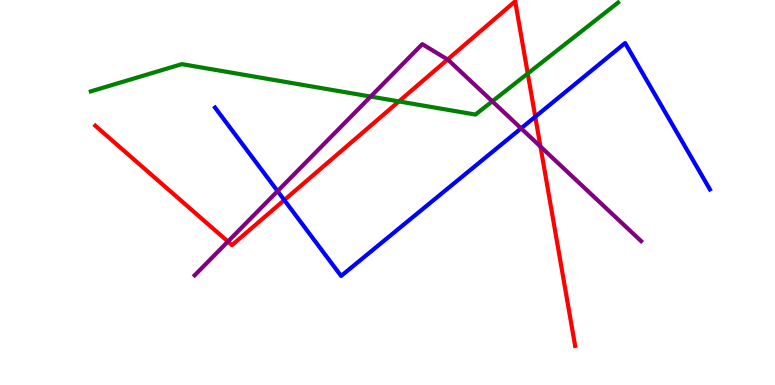[{'lines': ['blue', 'red'], 'intersections': [{'x': 3.67, 'y': 4.8}, {'x': 6.91, 'y': 6.97}]}, {'lines': ['green', 'red'], 'intersections': [{'x': 5.15, 'y': 7.37}, {'x': 6.81, 'y': 8.09}]}, {'lines': ['purple', 'red'], 'intersections': [{'x': 2.94, 'y': 3.73}, {'x': 5.78, 'y': 8.45}, {'x': 6.97, 'y': 6.19}]}, {'lines': ['blue', 'green'], 'intersections': []}, {'lines': ['blue', 'purple'], 'intersections': [{'x': 3.58, 'y': 5.04}, {'x': 6.72, 'y': 6.67}]}, {'lines': ['green', 'purple'], 'intersections': [{'x': 4.78, 'y': 7.49}, {'x': 6.35, 'y': 7.37}]}]